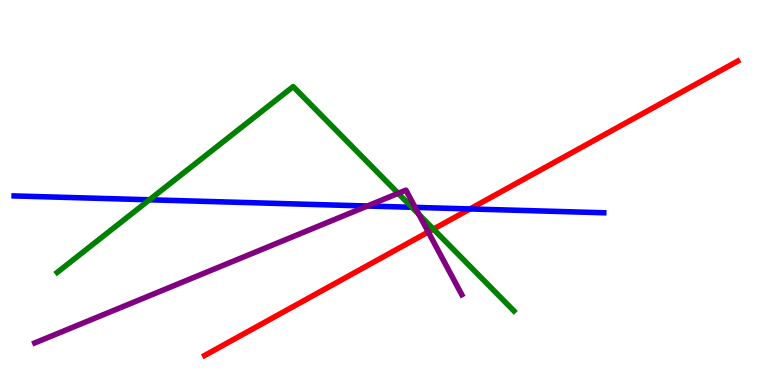[{'lines': ['blue', 'red'], 'intersections': [{'x': 6.06, 'y': 4.57}]}, {'lines': ['green', 'red'], 'intersections': [{'x': 5.59, 'y': 4.05}]}, {'lines': ['purple', 'red'], 'intersections': [{'x': 5.53, 'y': 3.97}]}, {'lines': ['blue', 'green'], 'intersections': [{'x': 1.93, 'y': 4.81}, {'x': 5.32, 'y': 4.62}]}, {'lines': ['blue', 'purple'], 'intersections': [{'x': 4.74, 'y': 4.65}, {'x': 5.36, 'y': 4.61}]}, {'lines': ['green', 'purple'], 'intersections': [{'x': 5.14, 'y': 4.98}, {'x': 5.4, 'y': 4.43}]}]